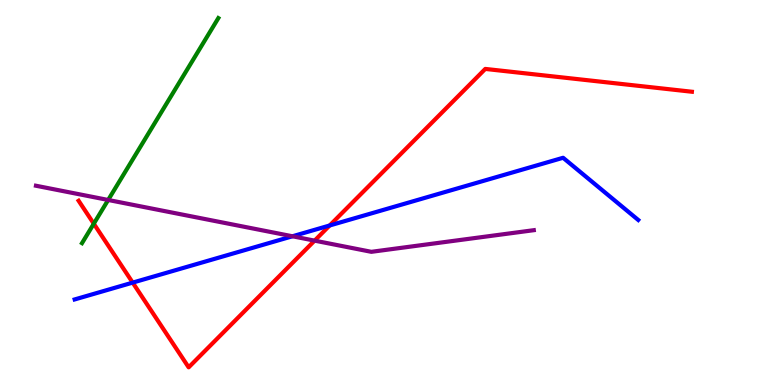[{'lines': ['blue', 'red'], 'intersections': [{'x': 1.71, 'y': 2.66}, {'x': 4.25, 'y': 4.14}]}, {'lines': ['green', 'red'], 'intersections': [{'x': 1.21, 'y': 4.19}]}, {'lines': ['purple', 'red'], 'intersections': [{'x': 4.06, 'y': 3.75}]}, {'lines': ['blue', 'green'], 'intersections': []}, {'lines': ['blue', 'purple'], 'intersections': [{'x': 3.77, 'y': 3.86}]}, {'lines': ['green', 'purple'], 'intersections': [{'x': 1.4, 'y': 4.81}]}]